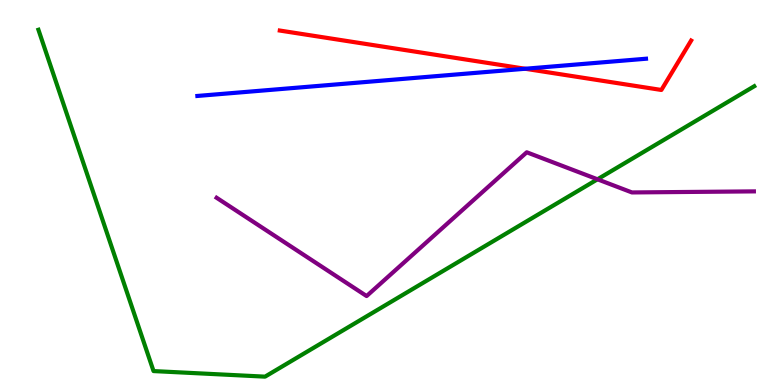[{'lines': ['blue', 'red'], 'intersections': [{'x': 6.78, 'y': 8.21}]}, {'lines': ['green', 'red'], 'intersections': []}, {'lines': ['purple', 'red'], 'intersections': []}, {'lines': ['blue', 'green'], 'intersections': []}, {'lines': ['blue', 'purple'], 'intersections': []}, {'lines': ['green', 'purple'], 'intersections': [{'x': 7.71, 'y': 5.34}]}]